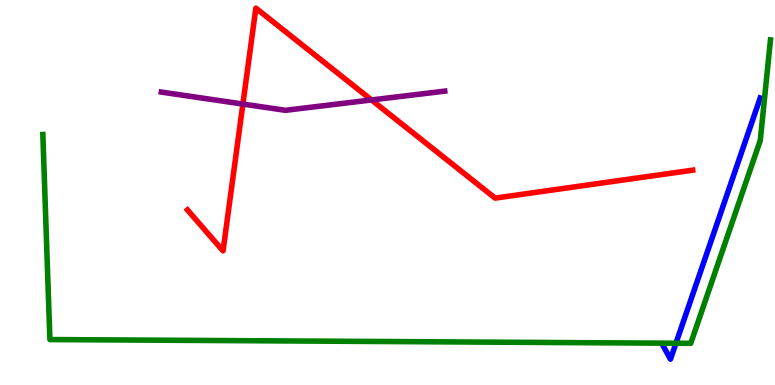[{'lines': ['blue', 'red'], 'intersections': []}, {'lines': ['green', 'red'], 'intersections': []}, {'lines': ['purple', 'red'], 'intersections': [{'x': 3.13, 'y': 7.3}, {'x': 4.79, 'y': 7.4}]}, {'lines': ['blue', 'green'], 'intersections': [{'x': 8.72, 'y': 1.08}]}, {'lines': ['blue', 'purple'], 'intersections': []}, {'lines': ['green', 'purple'], 'intersections': []}]